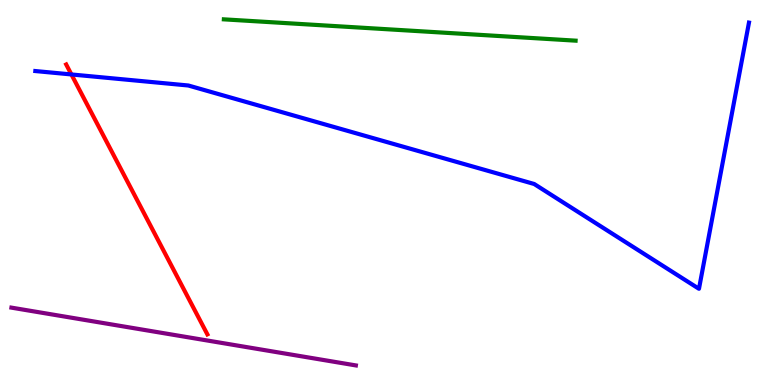[{'lines': ['blue', 'red'], 'intersections': [{'x': 0.921, 'y': 8.07}]}, {'lines': ['green', 'red'], 'intersections': []}, {'lines': ['purple', 'red'], 'intersections': []}, {'lines': ['blue', 'green'], 'intersections': []}, {'lines': ['blue', 'purple'], 'intersections': []}, {'lines': ['green', 'purple'], 'intersections': []}]